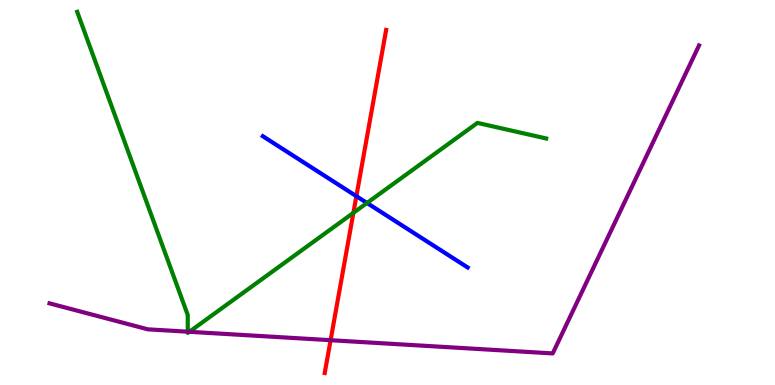[{'lines': ['blue', 'red'], 'intersections': [{'x': 4.6, 'y': 4.9}]}, {'lines': ['green', 'red'], 'intersections': [{'x': 4.56, 'y': 4.47}]}, {'lines': ['purple', 'red'], 'intersections': [{'x': 4.27, 'y': 1.16}]}, {'lines': ['blue', 'green'], 'intersections': [{'x': 4.74, 'y': 4.73}]}, {'lines': ['blue', 'purple'], 'intersections': []}, {'lines': ['green', 'purple'], 'intersections': [{'x': 2.42, 'y': 1.38}, {'x': 2.44, 'y': 1.38}]}]